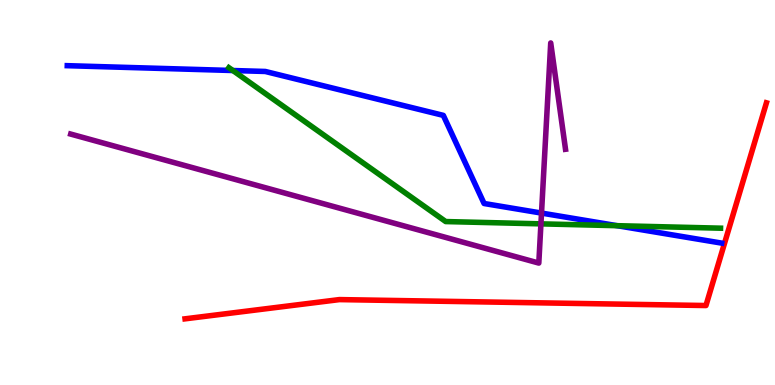[{'lines': ['blue', 'red'], 'intersections': []}, {'lines': ['green', 'red'], 'intersections': []}, {'lines': ['purple', 'red'], 'intersections': []}, {'lines': ['blue', 'green'], 'intersections': [{'x': 3.0, 'y': 8.17}, {'x': 7.96, 'y': 4.14}]}, {'lines': ['blue', 'purple'], 'intersections': [{'x': 6.99, 'y': 4.47}]}, {'lines': ['green', 'purple'], 'intersections': [{'x': 6.98, 'y': 4.19}]}]